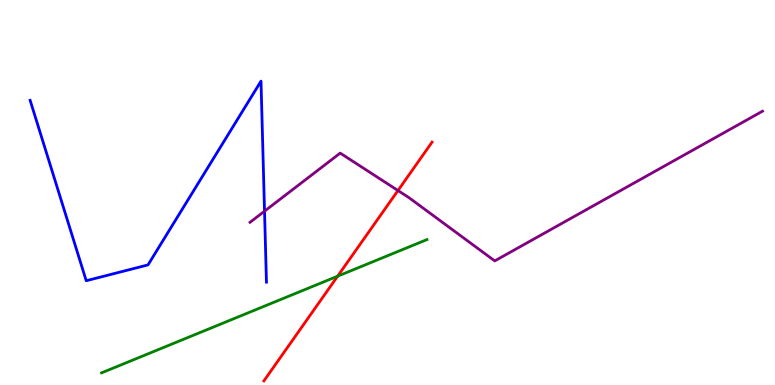[{'lines': ['blue', 'red'], 'intersections': []}, {'lines': ['green', 'red'], 'intersections': [{'x': 4.36, 'y': 2.83}]}, {'lines': ['purple', 'red'], 'intersections': [{'x': 5.14, 'y': 5.05}]}, {'lines': ['blue', 'green'], 'intersections': []}, {'lines': ['blue', 'purple'], 'intersections': [{'x': 3.41, 'y': 4.51}]}, {'lines': ['green', 'purple'], 'intersections': []}]